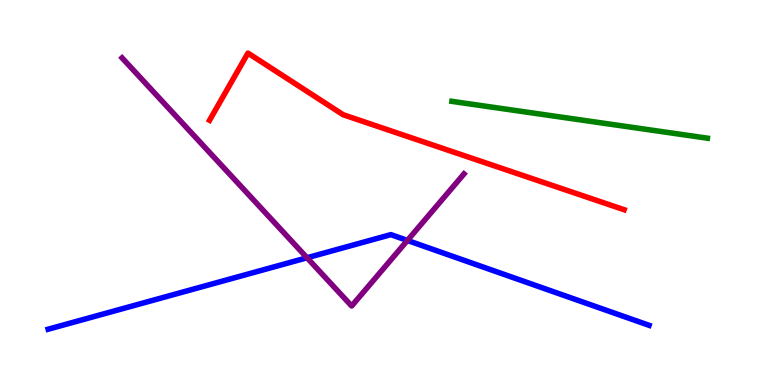[{'lines': ['blue', 'red'], 'intersections': []}, {'lines': ['green', 'red'], 'intersections': []}, {'lines': ['purple', 'red'], 'intersections': []}, {'lines': ['blue', 'green'], 'intersections': []}, {'lines': ['blue', 'purple'], 'intersections': [{'x': 3.96, 'y': 3.3}, {'x': 5.26, 'y': 3.75}]}, {'lines': ['green', 'purple'], 'intersections': []}]